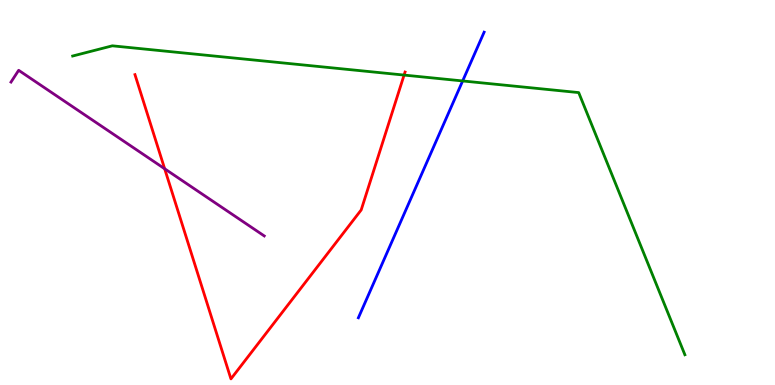[{'lines': ['blue', 'red'], 'intersections': []}, {'lines': ['green', 'red'], 'intersections': [{'x': 5.21, 'y': 8.05}]}, {'lines': ['purple', 'red'], 'intersections': [{'x': 2.12, 'y': 5.62}]}, {'lines': ['blue', 'green'], 'intersections': [{'x': 5.97, 'y': 7.9}]}, {'lines': ['blue', 'purple'], 'intersections': []}, {'lines': ['green', 'purple'], 'intersections': []}]